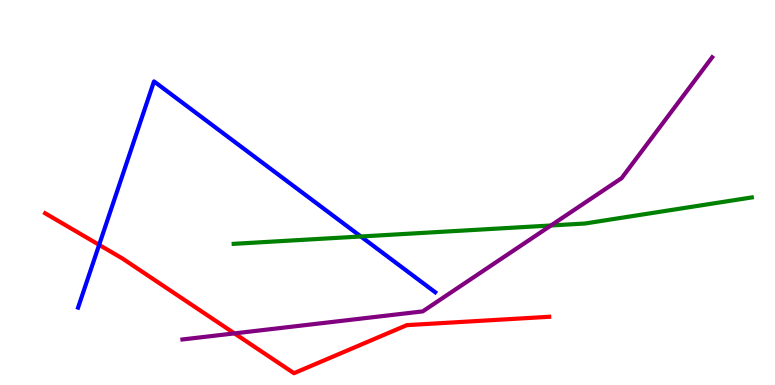[{'lines': ['blue', 'red'], 'intersections': [{'x': 1.28, 'y': 3.64}]}, {'lines': ['green', 'red'], 'intersections': []}, {'lines': ['purple', 'red'], 'intersections': [{'x': 3.03, 'y': 1.34}]}, {'lines': ['blue', 'green'], 'intersections': [{'x': 4.66, 'y': 3.86}]}, {'lines': ['blue', 'purple'], 'intersections': []}, {'lines': ['green', 'purple'], 'intersections': [{'x': 7.11, 'y': 4.14}]}]